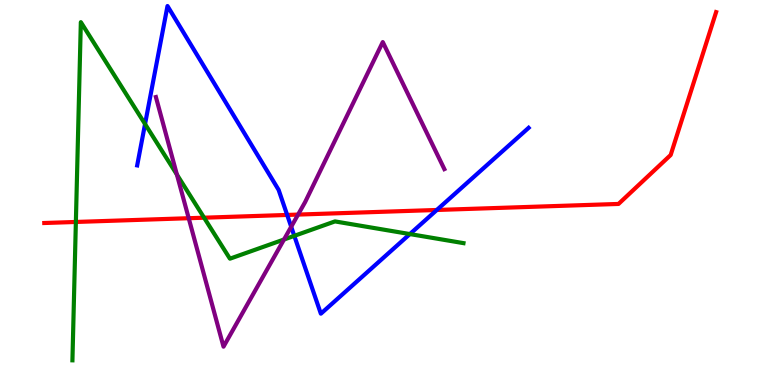[{'lines': ['blue', 'red'], 'intersections': [{'x': 3.71, 'y': 4.42}, {'x': 5.64, 'y': 4.55}]}, {'lines': ['green', 'red'], 'intersections': [{'x': 0.979, 'y': 4.23}, {'x': 2.63, 'y': 4.35}]}, {'lines': ['purple', 'red'], 'intersections': [{'x': 2.44, 'y': 4.33}, {'x': 3.85, 'y': 4.43}]}, {'lines': ['blue', 'green'], 'intersections': [{'x': 1.87, 'y': 6.78}, {'x': 3.8, 'y': 3.87}, {'x': 5.29, 'y': 3.92}]}, {'lines': ['blue', 'purple'], 'intersections': [{'x': 3.76, 'y': 4.11}]}, {'lines': ['green', 'purple'], 'intersections': [{'x': 2.28, 'y': 5.47}, {'x': 3.66, 'y': 3.78}]}]